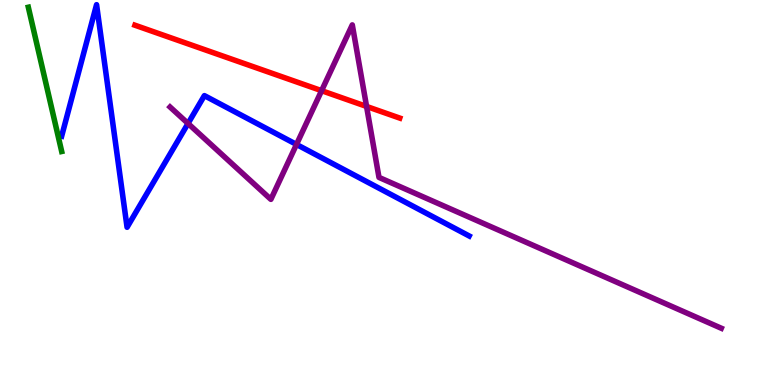[{'lines': ['blue', 'red'], 'intersections': []}, {'lines': ['green', 'red'], 'intersections': []}, {'lines': ['purple', 'red'], 'intersections': [{'x': 4.15, 'y': 7.64}, {'x': 4.73, 'y': 7.24}]}, {'lines': ['blue', 'green'], 'intersections': []}, {'lines': ['blue', 'purple'], 'intersections': [{'x': 2.43, 'y': 6.79}, {'x': 3.83, 'y': 6.25}]}, {'lines': ['green', 'purple'], 'intersections': []}]